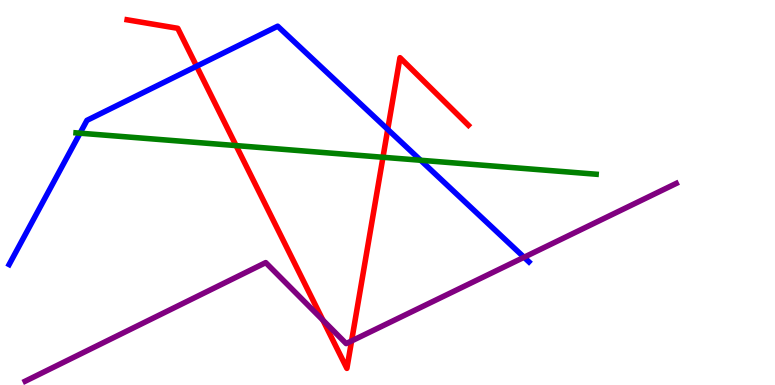[{'lines': ['blue', 'red'], 'intersections': [{'x': 2.54, 'y': 8.28}, {'x': 5.0, 'y': 6.64}]}, {'lines': ['green', 'red'], 'intersections': [{'x': 3.05, 'y': 6.22}, {'x': 4.94, 'y': 5.92}]}, {'lines': ['purple', 'red'], 'intersections': [{'x': 4.17, 'y': 1.68}, {'x': 4.54, 'y': 1.14}]}, {'lines': ['blue', 'green'], 'intersections': [{'x': 1.03, 'y': 6.54}, {'x': 5.43, 'y': 5.84}]}, {'lines': ['blue', 'purple'], 'intersections': [{'x': 6.76, 'y': 3.32}]}, {'lines': ['green', 'purple'], 'intersections': []}]